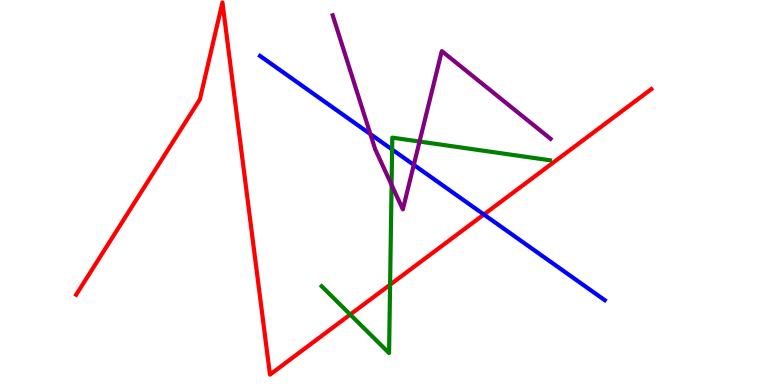[{'lines': ['blue', 'red'], 'intersections': [{'x': 6.24, 'y': 4.43}]}, {'lines': ['green', 'red'], 'intersections': [{'x': 4.52, 'y': 1.83}, {'x': 5.03, 'y': 2.61}]}, {'lines': ['purple', 'red'], 'intersections': []}, {'lines': ['blue', 'green'], 'intersections': [{'x': 5.06, 'y': 6.12}]}, {'lines': ['blue', 'purple'], 'intersections': [{'x': 4.78, 'y': 6.52}, {'x': 5.34, 'y': 5.72}]}, {'lines': ['green', 'purple'], 'intersections': [{'x': 5.05, 'y': 5.2}, {'x': 5.41, 'y': 6.32}]}]